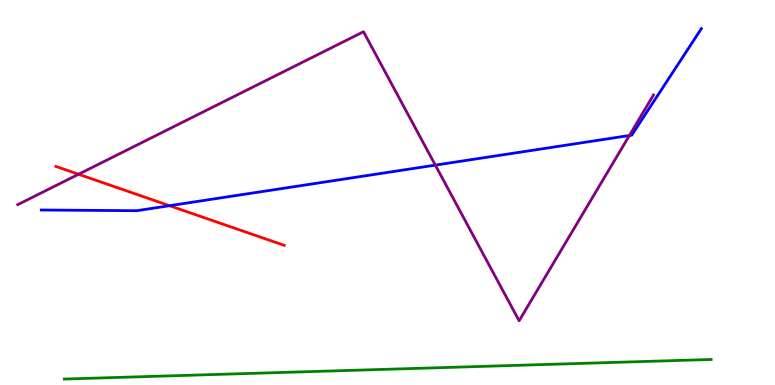[{'lines': ['blue', 'red'], 'intersections': [{'x': 2.19, 'y': 4.66}]}, {'lines': ['green', 'red'], 'intersections': []}, {'lines': ['purple', 'red'], 'intersections': [{'x': 1.01, 'y': 5.47}]}, {'lines': ['blue', 'green'], 'intersections': []}, {'lines': ['blue', 'purple'], 'intersections': [{'x': 5.62, 'y': 5.71}, {'x': 8.12, 'y': 6.48}]}, {'lines': ['green', 'purple'], 'intersections': []}]